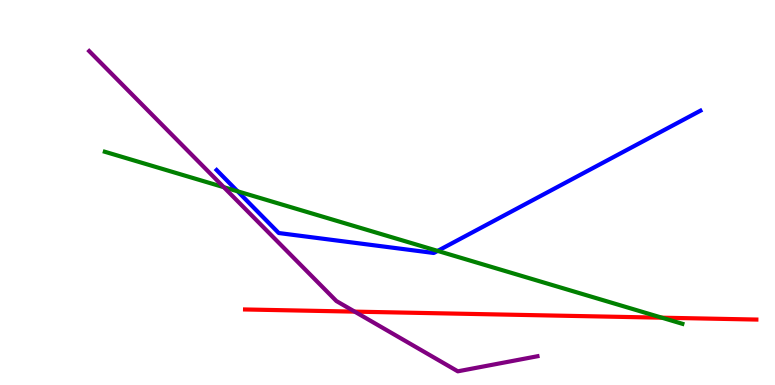[{'lines': ['blue', 'red'], 'intersections': []}, {'lines': ['green', 'red'], 'intersections': [{'x': 8.54, 'y': 1.75}]}, {'lines': ['purple', 'red'], 'intersections': [{'x': 4.58, 'y': 1.91}]}, {'lines': ['blue', 'green'], 'intersections': [{'x': 3.07, 'y': 5.03}, {'x': 5.65, 'y': 3.48}]}, {'lines': ['blue', 'purple'], 'intersections': []}, {'lines': ['green', 'purple'], 'intersections': [{'x': 2.89, 'y': 5.14}]}]